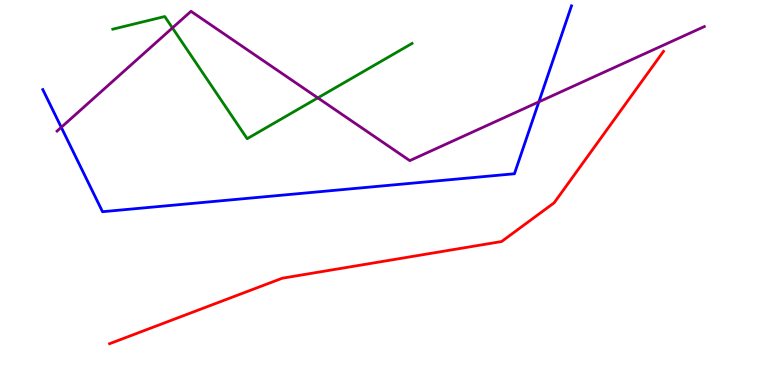[{'lines': ['blue', 'red'], 'intersections': []}, {'lines': ['green', 'red'], 'intersections': []}, {'lines': ['purple', 'red'], 'intersections': []}, {'lines': ['blue', 'green'], 'intersections': []}, {'lines': ['blue', 'purple'], 'intersections': [{'x': 0.791, 'y': 6.69}, {'x': 6.95, 'y': 7.35}]}, {'lines': ['green', 'purple'], 'intersections': [{'x': 2.22, 'y': 9.27}, {'x': 4.1, 'y': 7.46}]}]